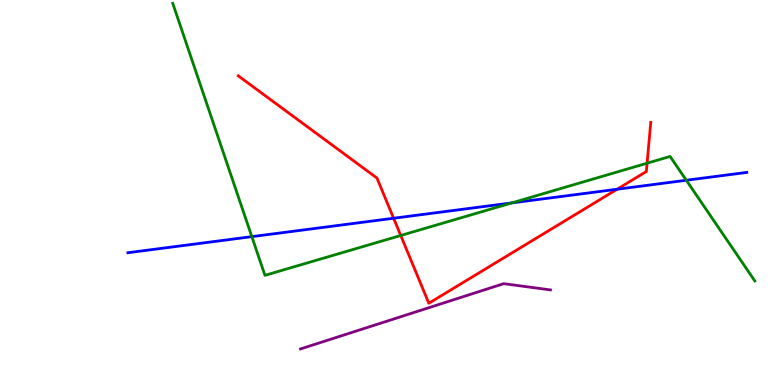[{'lines': ['blue', 'red'], 'intersections': [{'x': 5.08, 'y': 4.33}, {'x': 7.96, 'y': 5.08}]}, {'lines': ['green', 'red'], 'intersections': [{'x': 5.17, 'y': 3.88}, {'x': 8.35, 'y': 5.76}]}, {'lines': ['purple', 'red'], 'intersections': []}, {'lines': ['blue', 'green'], 'intersections': [{'x': 3.25, 'y': 3.85}, {'x': 6.6, 'y': 4.73}, {'x': 8.86, 'y': 5.32}]}, {'lines': ['blue', 'purple'], 'intersections': []}, {'lines': ['green', 'purple'], 'intersections': []}]